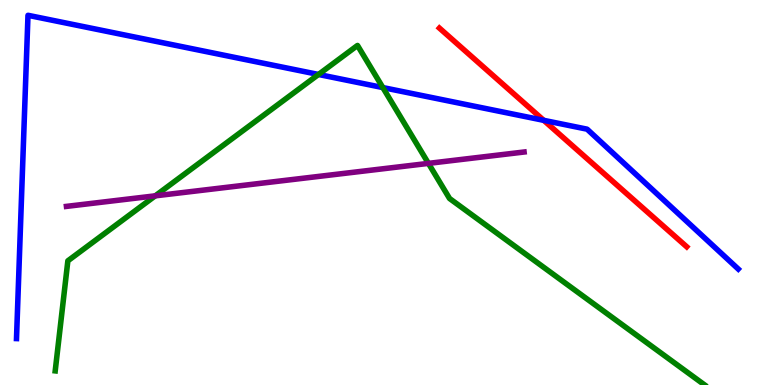[{'lines': ['blue', 'red'], 'intersections': [{'x': 7.02, 'y': 6.87}]}, {'lines': ['green', 'red'], 'intersections': []}, {'lines': ['purple', 'red'], 'intersections': []}, {'lines': ['blue', 'green'], 'intersections': [{'x': 4.11, 'y': 8.07}, {'x': 4.94, 'y': 7.73}]}, {'lines': ['blue', 'purple'], 'intersections': []}, {'lines': ['green', 'purple'], 'intersections': [{'x': 2.0, 'y': 4.91}, {'x': 5.53, 'y': 5.76}]}]